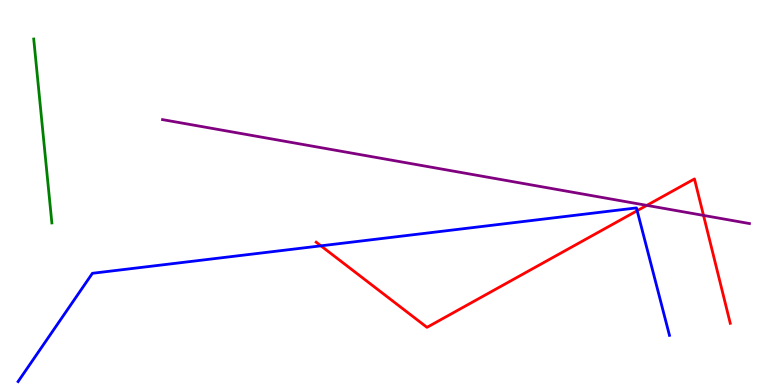[{'lines': ['blue', 'red'], 'intersections': [{'x': 4.14, 'y': 3.61}, {'x': 8.22, 'y': 4.53}]}, {'lines': ['green', 'red'], 'intersections': []}, {'lines': ['purple', 'red'], 'intersections': [{'x': 8.35, 'y': 4.67}, {'x': 9.08, 'y': 4.4}]}, {'lines': ['blue', 'green'], 'intersections': []}, {'lines': ['blue', 'purple'], 'intersections': []}, {'lines': ['green', 'purple'], 'intersections': []}]